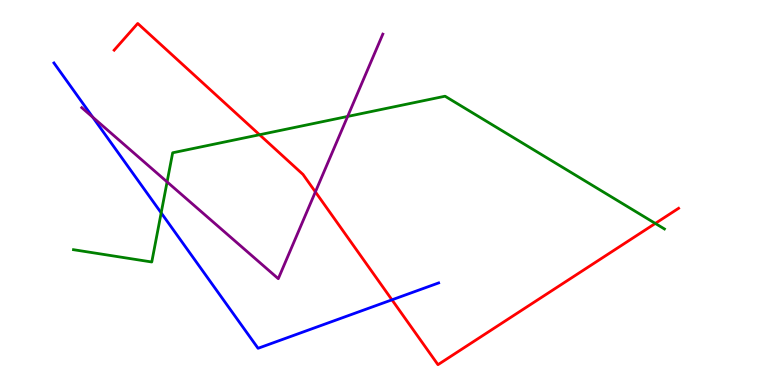[{'lines': ['blue', 'red'], 'intersections': [{'x': 5.06, 'y': 2.21}]}, {'lines': ['green', 'red'], 'intersections': [{'x': 3.35, 'y': 6.5}, {'x': 8.46, 'y': 4.2}]}, {'lines': ['purple', 'red'], 'intersections': [{'x': 4.07, 'y': 5.02}]}, {'lines': ['blue', 'green'], 'intersections': [{'x': 2.08, 'y': 4.47}]}, {'lines': ['blue', 'purple'], 'intersections': [{'x': 1.2, 'y': 6.96}]}, {'lines': ['green', 'purple'], 'intersections': [{'x': 2.16, 'y': 5.28}, {'x': 4.49, 'y': 6.98}]}]